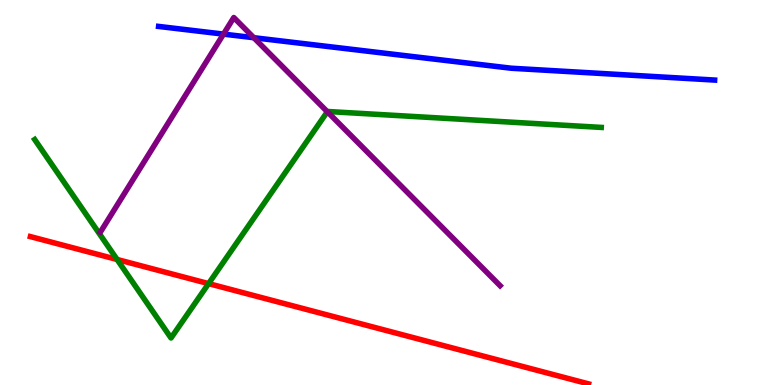[{'lines': ['blue', 'red'], 'intersections': []}, {'lines': ['green', 'red'], 'intersections': [{'x': 1.51, 'y': 3.26}, {'x': 2.69, 'y': 2.63}]}, {'lines': ['purple', 'red'], 'intersections': []}, {'lines': ['blue', 'green'], 'intersections': []}, {'lines': ['blue', 'purple'], 'intersections': [{'x': 2.88, 'y': 9.11}, {'x': 3.28, 'y': 9.02}]}, {'lines': ['green', 'purple'], 'intersections': [{'x': 4.22, 'y': 7.1}]}]